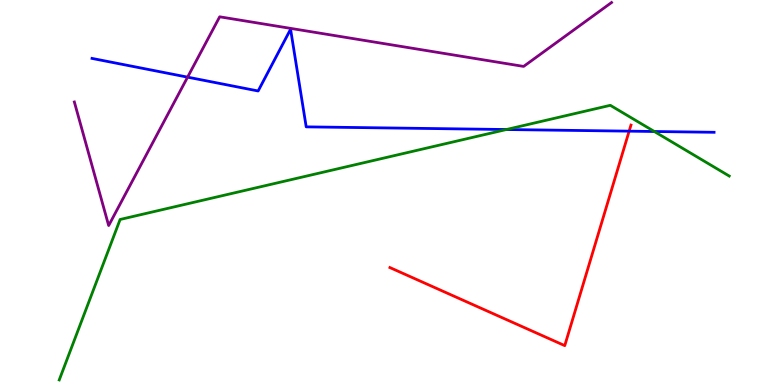[{'lines': ['blue', 'red'], 'intersections': [{'x': 8.12, 'y': 6.59}]}, {'lines': ['green', 'red'], 'intersections': []}, {'lines': ['purple', 'red'], 'intersections': []}, {'lines': ['blue', 'green'], 'intersections': [{'x': 6.53, 'y': 6.64}, {'x': 8.44, 'y': 6.58}]}, {'lines': ['blue', 'purple'], 'intersections': [{'x': 2.42, 'y': 8.0}]}, {'lines': ['green', 'purple'], 'intersections': []}]